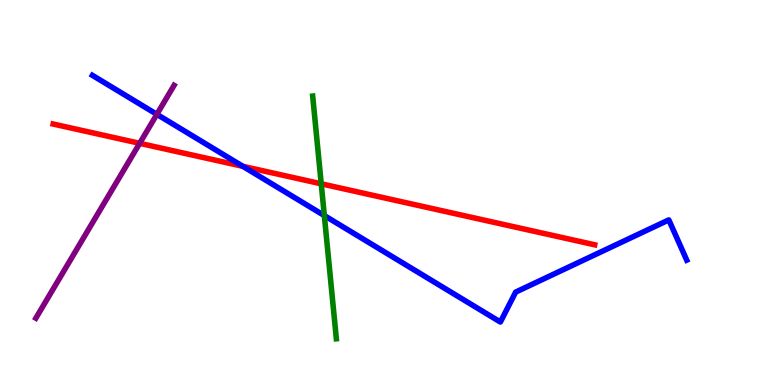[{'lines': ['blue', 'red'], 'intersections': [{'x': 3.13, 'y': 5.68}]}, {'lines': ['green', 'red'], 'intersections': [{'x': 4.14, 'y': 5.23}]}, {'lines': ['purple', 'red'], 'intersections': [{'x': 1.8, 'y': 6.28}]}, {'lines': ['blue', 'green'], 'intersections': [{'x': 4.18, 'y': 4.4}]}, {'lines': ['blue', 'purple'], 'intersections': [{'x': 2.02, 'y': 7.03}]}, {'lines': ['green', 'purple'], 'intersections': []}]